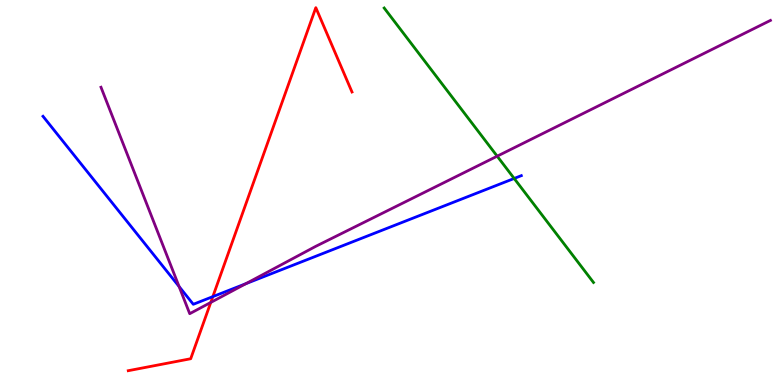[{'lines': ['blue', 'red'], 'intersections': [{'x': 2.75, 'y': 2.3}]}, {'lines': ['green', 'red'], 'intersections': []}, {'lines': ['purple', 'red'], 'intersections': [{'x': 2.72, 'y': 2.14}]}, {'lines': ['blue', 'green'], 'intersections': [{'x': 6.63, 'y': 5.36}]}, {'lines': ['blue', 'purple'], 'intersections': [{'x': 2.31, 'y': 2.56}, {'x': 3.17, 'y': 2.63}]}, {'lines': ['green', 'purple'], 'intersections': [{'x': 6.42, 'y': 5.94}]}]